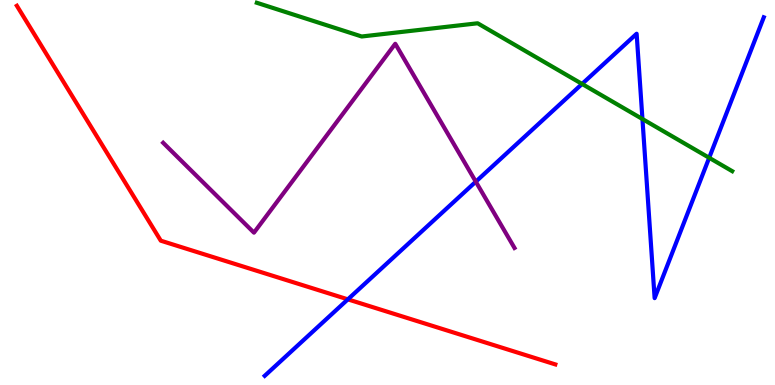[{'lines': ['blue', 'red'], 'intersections': [{'x': 4.49, 'y': 2.22}]}, {'lines': ['green', 'red'], 'intersections': []}, {'lines': ['purple', 'red'], 'intersections': []}, {'lines': ['blue', 'green'], 'intersections': [{'x': 7.51, 'y': 7.82}, {'x': 8.29, 'y': 6.91}, {'x': 9.15, 'y': 5.9}]}, {'lines': ['blue', 'purple'], 'intersections': [{'x': 6.14, 'y': 5.28}]}, {'lines': ['green', 'purple'], 'intersections': []}]